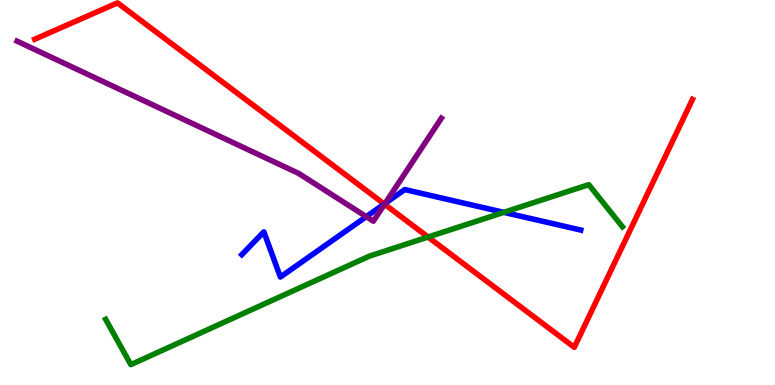[{'lines': ['blue', 'red'], 'intersections': [{'x': 4.96, 'y': 4.7}]}, {'lines': ['green', 'red'], 'intersections': [{'x': 5.52, 'y': 3.84}]}, {'lines': ['purple', 'red'], 'intersections': [{'x': 4.96, 'y': 4.7}]}, {'lines': ['blue', 'green'], 'intersections': [{'x': 6.5, 'y': 4.48}]}, {'lines': ['blue', 'purple'], 'intersections': [{'x': 4.73, 'y': 4.37}, {'x': 4.97, 'y': 4.72}]}, {'lines': ['green', 'purple'], 'intersections': []}]